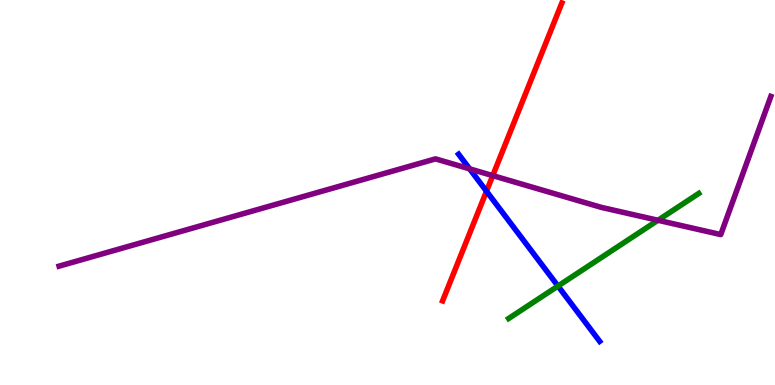[{'lines': ['blue', 'red'], 'intersections': [{'x': 6.28, 'y': 5.03}]}, {'lines': ['green', 'red'], 'intersections': []}, {'lines': ['purple', 'red'], 'intersections': [{'x': 6.36, 'y': 5.44}]}, {'lines': ['blue', 'green'], 'intersections': [{'x': 7.2, 'y': 2.57}]}, {'lines': ['blue', 'purple'], 'intersections': [{'x': 6.06, 'y': 5.61}]}, {'lines': ['green', 'purple'], 'intersections': [{'x': 8.49, 'y': 4.28}]}]